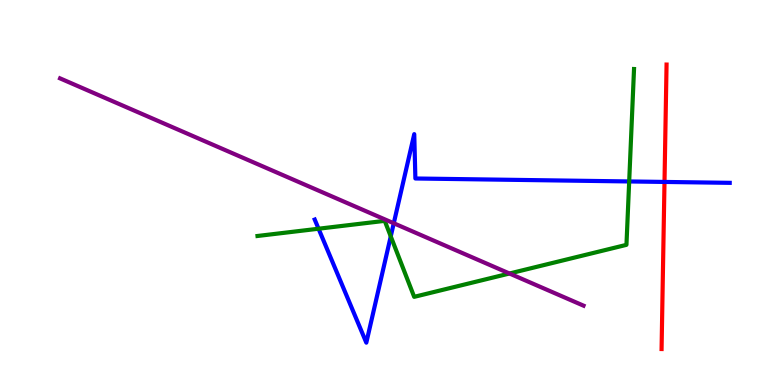[{'lines': ['blue', 'red'], 'intersections': [{'x': 8.57, 'y': 5.27}]}, {'lines': ['green', 'red'], 'intersections': []}, {'lines': ['purple', 'red'], 'intersections': []}, {'lines': ['blue', 'green'], 'intersections': [{'x': 4.11, 'y': 4.06}, {'x': 5.04, 'y': 3.86}, {'x': 8.12, 'y': 5.29}]}, {'lines': ['blue', 'purple'], 'intersections': [{'x': 5.08, 'y': 4.2}]}, {'lines': ['green', 'purple'], 'intersections': [{'x': 6.57, 'y': 2.9}]}]